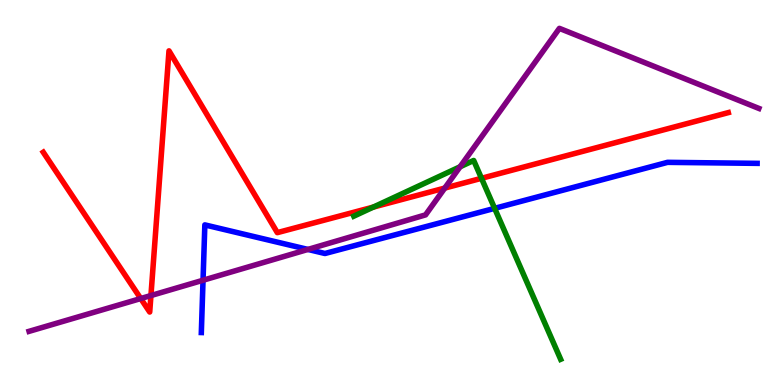[{'lines': ['blue', 'red'], 'intersections': []}, {'lines': ['green', 'red'], 'intersections': [{'x': 4.82, 'y': 4.62}, {'x': 6.21, 'y': 5.37}]}, {'lines': ['purple', 'red'], 'intersections': [{'x': 1.82, 'y': 2.25}, {'x': 1.95, 'y': 2.32}, {'x': 5.74, 'y': 5.12}]}, {'lines': ['blue', 'green'], 'intersections': [{'x': 6.38, 'y': 4.59}]}, {'lines': ['blue', 'purple'], 'intersections': [{'x': 2.62, 'y': 2.72}, {'x': 3.97, 'y': 3.52}]}, {'lines': ['green', 'purple'], 'intersections': [{'x': 5.94, 'y': 5.67}]}]